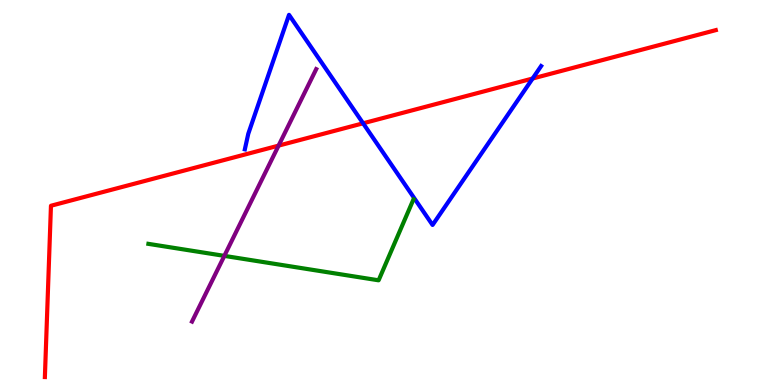[{'lines': ['blue', 'red'], 'intersections': [{'x': 4.69, 'y': 6.8}, {'x': 6.87, 'y': 7.96}]}, {'lines': ['green', 'red'], 'intersections': []}, {'lines': ['purple', 'red'], 'intersections': [{'x': 3.59, 'y': 6.22}]}, {'lines': ['blue', 'green'], 'intersections': []}, {'lines': ['blue', 'purple'], 'intersections': []}, {'lines': ['green', 'purple'], 'intersections': [{'x': 2.89, 'y': 3.35}]}]